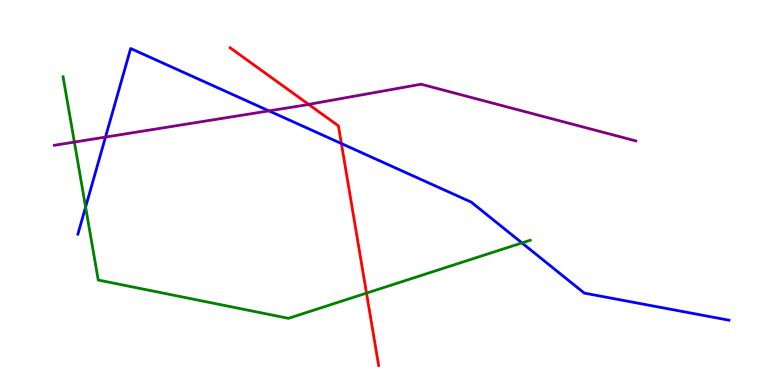[{'lines': ['blue', 'red'], 'intersections': [{'x': 4.41, 'y': 6.27}]}, {'lines': ['green', 'red'], 'intersections': [{'x': 4.73, 'y': 2.39}]}, {'lines': ['purple', 'red'], 'intersections': [{'x': 3.98, 'y': 7.29}]}, {'lines': ['blue', 'green'], 'intersections': [{'x': 1.1, 'y': 4.62}, {'x': 6.73, 'y': 3.69}]}, {'lines': ['blue', 'purple'], 'intersections': [{'x': 1.36, 'y': 6.44}, {'x': 3.47, 'y': 7.12}]}, {'lines': ['green', 'purple'], 'intersections': [{'x': 0.96, 'y': 6.31}]}]